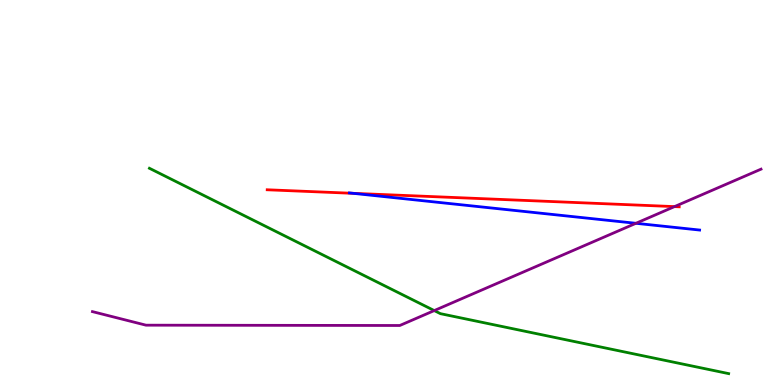[{'lines': ['blue', 'red'], 'intersections': [{'x': 4.56, 'y': 4.98}]}, {'lines': ['green', 'red'], 'intersections': []}, {'lines': ['purple', 'red'], 'intersections': [{'x': 8.7, 'y': 4.63}]}, {'lines': ['blue', 'green'], 'intersections': []}, {'lines': ['blue', 'purple'], 'intersections': [{'x': 8.21, 'y': 4.2}]}, {'lines': ['green', 'purple'], 'intersections': [{'x': 5.6, 'y': 1.93}]}]